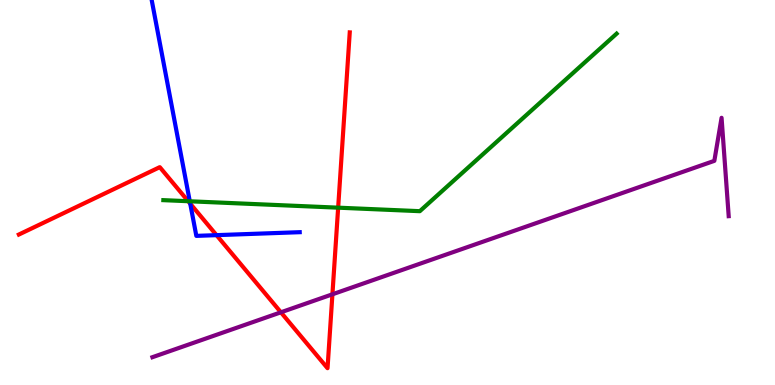[{'lines': ['blue', 'red'], 'intersections': [{'x': 2.45, 'y': 4.71}, {'x': 2.79, 'y': 3.89}]}, {'lines': ['green', 'red'], 'intersections': [{'x': 2.43, 'y': 4.77}, {'x': 4.36, 'y': 4.61}]}, {'lines': ['purple', 'red'], 'intersections': [{'x': 3.62, 'y': 1.89}, {'x': 4.29, 'y': 2.36}]}, {'lines': ['blue', 'green'], 'intersections': [{'x': 2.45, 'y': 4.77}]}, {'lines': ['blue', 'purple'], 'intersections': []}, {'lines': ['green', 'purple'], 'intersections': []}]